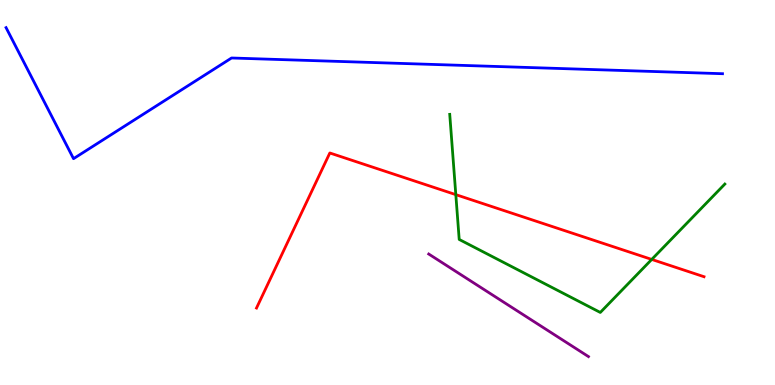[{'lines': ['blue', 'red'], 'intersections': []}, {'lines': ['green', 'red'], 'intersections': [{'x': 5.88, 'y': 4.94}, {'x': 8.41, 'y': 3.26}]}, {'lines': ['purple', 'red'], 'intersections': []}, {'lines': ['blue', 'green'], 'intersections': []}, {'lines': ['blue', 'purple'], 'intersections': []}, {'lines': ['green', 'purple'], 'intersections': []}]